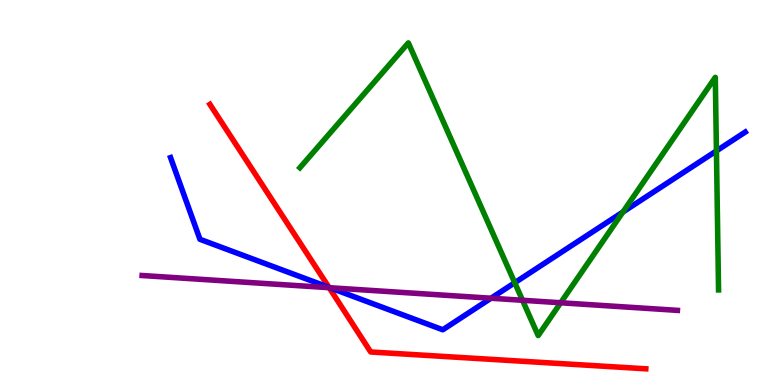[{'lines': ['blue', 'red'], 'intersections': [{'x': 4.24, 'y': 2.54}]}, {'lines': ['green', 'red'], 'intersections': []}, {'lines': ['purple', 'red'], 'intersections': [{'x': 4.25, 'y': 2.53}]}, {'lines': ['blue', 'green'], 'intersections': [{'x': 6.64, 'y': 2.66}, {'x': 8.04, 'y': 4.49}, {'x': 9.24, 'y': 6.08}]}, {'lines': ['blue', 'purple'], 'intersections': [{'x': 4.26, 'y': 2.53}, {'x': 6.34, 'y': 2.25}]}, {'lines': ['green', 'purple'], 'intersections': [{'x': 6.74, 'y': 2.2}, {'x': 7.23, 'y': 2.14}]}]